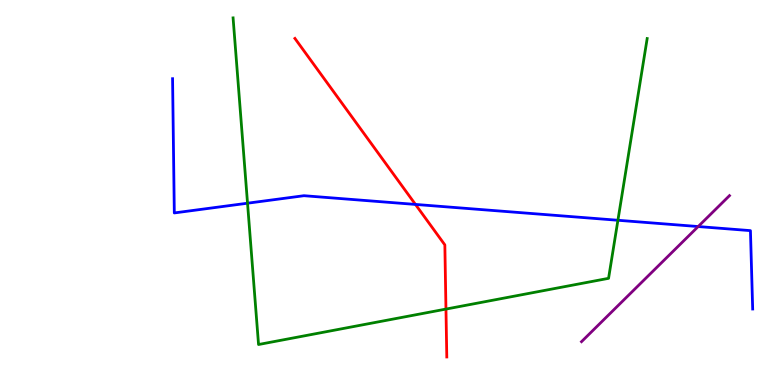[{'lines': ['blue', 'red'], 'intersections': [{'x': 5.36, 'y': 4.69}]}, {'lines': ['green', 'red'], 'intersections': [{'x': 5.75, 'y': 1.97}]}, {'lines': ['purple', 'red'], 'intersections': []}, {'lines': ['blue', 'green'], 'intersections': [{'x': 3.19, 'y': 4.72}, {'x': 7.97, 'y': 4.28}]}, {'lines': ['blue', 'purple'], 'intersections': [{'x': 9.01, 'y': 4.12}]}, {'lines': ['green', 'purple'], 'intersections': []}]